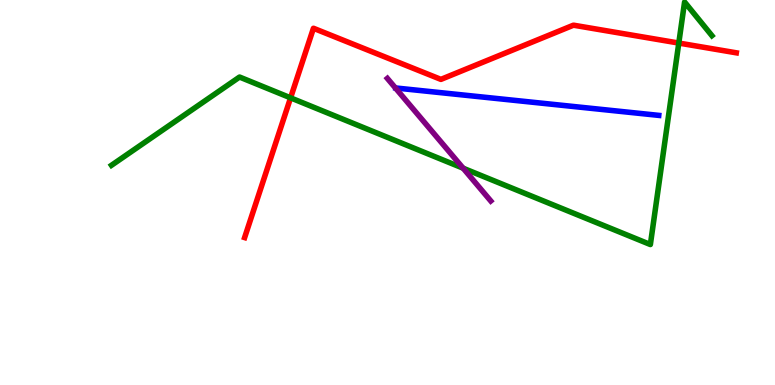[{'lines': ['blue', 'red'], 'intersections': []}, {'lines': ['green', 'red'], 'intersections': [{'x': 3.75, 'y': 7.46}, {'x': 8.76, 'y': 8.88}]}, {'lines': ['purple', 'red'], 'intersections': []}, {'lines': ['blue', 'green'], 'intersections': []}, {'lines': ['blue', 'purple'], 'intersections': []}, {'lines': ['green', 'purple'], 'intersections': [{'x': 5.98, 'y': 5.63}]}]